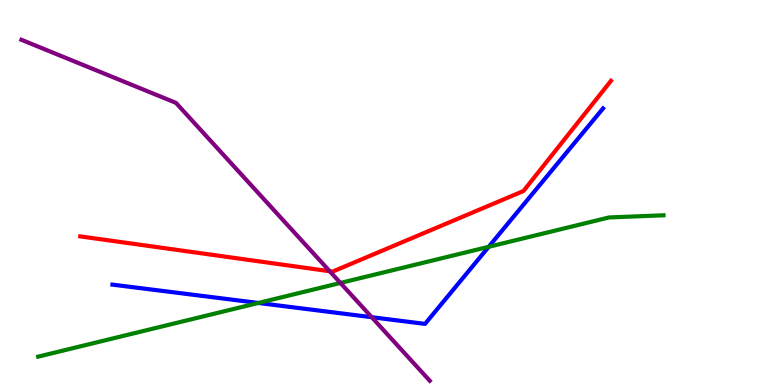[{'lines': ['blue', 'red'], 'intersections': []}, {'lines': ['green', 'red'], 'intersections': []}, {'lines': ['purple', 'red'], 'intersections': [{'x': 4.25, 'y': 2.95}]}, {'lines': ['blue', 'green'], 'intersections': [{'x': 3.33, 'y': 2.13}, {'x': 6.31, 'y': 3.59}]}, {'lines': ['blue', 'purple'], 'intersections': [{'x': 4.8, 'y': 1.76}]}, {'lines': ['green', 'purple'], 'intersections': [{'x': 4.39, 'y': 2.65}]}]